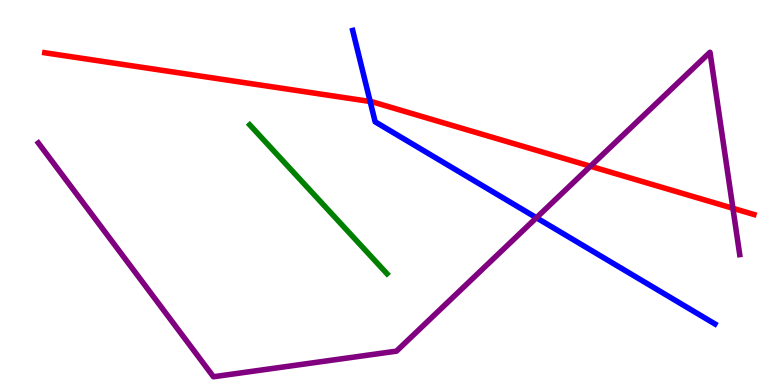[{'lines': ['blue', 'red'], 'intersections': [{'x': 4.78, 'y': 7.36}]}, {'lines': ['green', 'red'], 'intersections': []}, {'lines': ['purple', 'red'], 'intersections': [{'x': 7.62, 'y': 5.68}, {'x': 9.46, 'y': 4.59}]}, {'lines': ['blue', 'green'], 'intersections': []}, {'lines': ['blue', 'purple'], 'intersections': [{'x': 6.92, 'y': 4.34}]}, {'lines': ['green', 'purple'], 'intersections': []}]